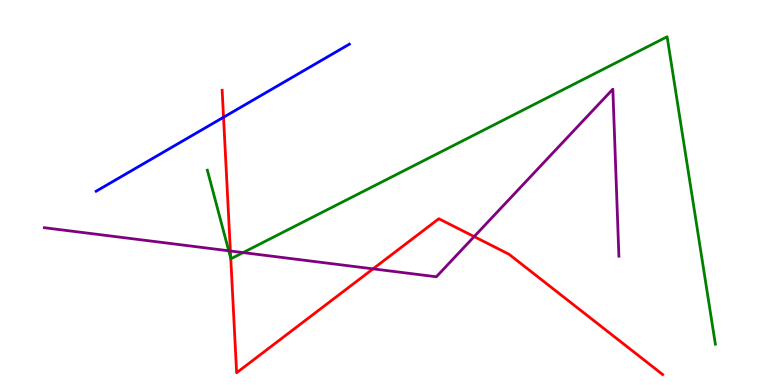[{'lines': ['blue', 'red'], 'intersections': [{'x': 2.88, 'y': 6.95}]}, {'lines': ['green', 'red'], 'intersections': [{'x': 2.98, 'y': 3.29}]}, {'lines': ['purple', 'red'], 'intersections': [{'x': 2.97, 'y': 3.48}, {'x': 4.81, 'y': 3.02}, {'x': 6.12, 'y': 3.85}]}, {'lines': ['blue', 'green'], 'intersections': []}, {'lines': ['blue', 'purple'], 'intersections': []}, {'lines': ['green', 'purple'], 'intersections': [{'x': 2.95, 'y': 3.49}, {'x': 3.14, 'y': 3.44}]}]